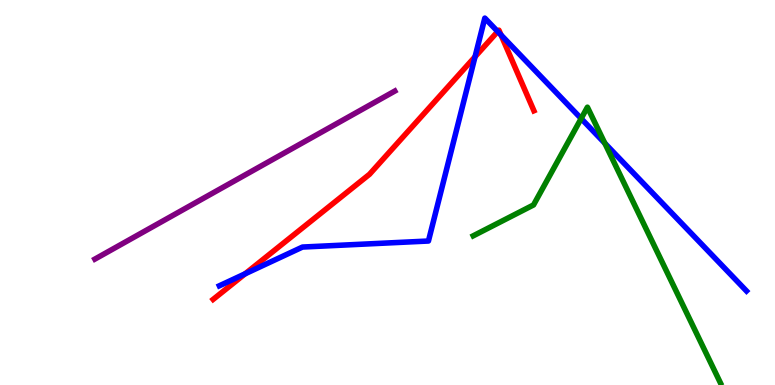[{'lines': ['blue', 'red'], 'intersections': [{'x': 3.16, 'y': 2.89}, {'x': 6.13, 'y': 8.53}, {'x': 6.42, 'y': 9.18}, {'x': 6.46, 'y': 9.09}]}, {'lines': ['green', 'red'], 'intersections': []}, {'lines': ['purple', 'red'], 'intersections': []}, {'lines': ['blue', 'green'], 'intersections': [{'x': 7.5, 'y': 6.92}, {'x': 7.8, 'y': 6.28}]}, {'lines': ['blue', 'purple'], 'intersections': []}, {'lines': ['green', 'purple'], 'intersections': []}]